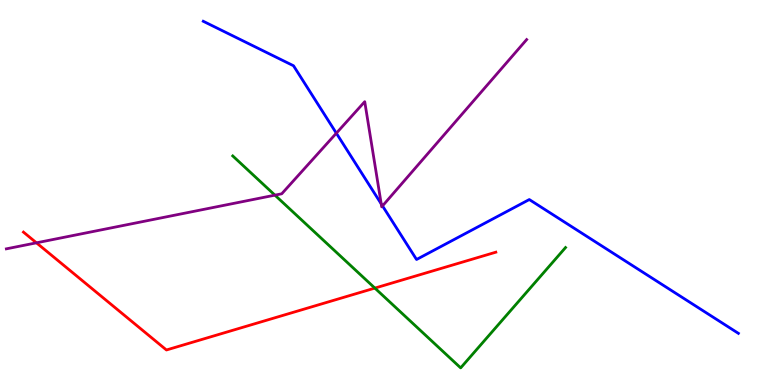[{'lines': ['blue', 'red'], 'intersections': []}, {'lines': ['green', 'red'], 'intersections': [{'x': 4.84, 'y': 2.52}]}, {'lines': ['purple', 'red'], 'intersections': [{'x': 0.47, 'y': 3.69}]}, {'lines': ['blue', 'green'], 'intersections': []}, {'lines': ['blue', 'purple'], 'intersections': [{'x': 4.34, 'y': 6.54}, {'x': 4.92, 'y': 4.7}, {'x': 4.94, 'y': 4.65}]}, {'lines': ['green', 'purple'], 'intersections': [{'x': 3.55, 'y': 4.93}]}]